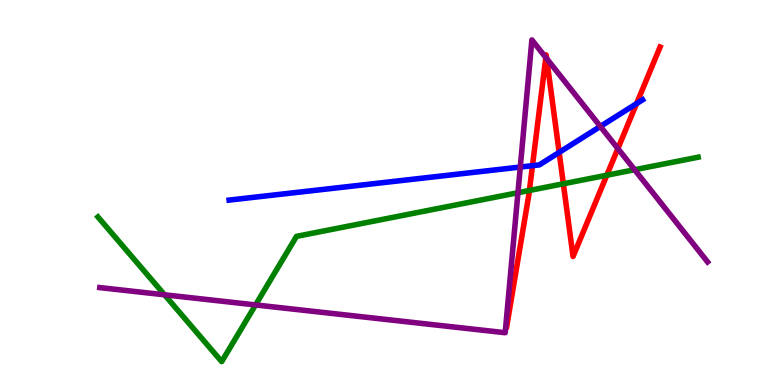[{'lines': ['blue', 'red'], 'intersections': [{'x': 6.87, 'y': 5.7}, {'x': 7.21, 'y': 6.04}, {'x': 8.21, 'y': 7.31}]}, {'lines': ['green', 'red'], 'intersections': [{'x': 6.83, 'y': 5.05}, {'x': 7.27, 'y': 5.23}, {'x': 7.83, 'y': 5.45}]}, {'lines': ['purple', 'red'], 'intersections': [{'x': 7.04, 'y': 8.51}, {'x': 7.05, 'y': 8.48}, {'x': 7.97, 'y': 6.14}]}, {'lines': ['blue', 'green'], 'intersections': []}, {'lines': ['blue', 'purple'], 'intersections': [{'x': 6.71, 'y': 5.66}, {'x': 7.75, 'y': 6.72}]}, {'lines': ['green', 'purple'], 'intersections': [{'x': 2.12, 'y': 2.34}, {'x': 3.3, 'y': 2.08}, {'x': 6.68, 'y': 4.99}, {'x': 8.19, 'y': 5.59}]}]